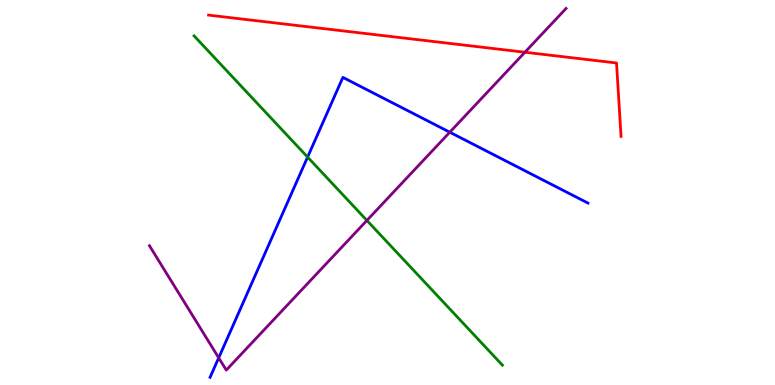[{'lines': ['blue', 'red'], 'intersections': []}, {'lines': ['green', 'red'], 'intersections': []}, {'lines': ['purple', 'red'], 'intersections': [{'x': 6.77, 'y': 8.64}]}, {'lines': ['blue', 'green'], 'intersections': [{'x': 3.97, 'y': 5.92}]}, {'lines': ['blue', 'purple'], 'intersections': [{'x': 2.82, 'y': 0.706}, {'x': 5.8, 'y': 6.57}]}, {'lines': ['green', 'purple'], 'intersections': [{'x': 4.73, 'y': 4.27}]}]